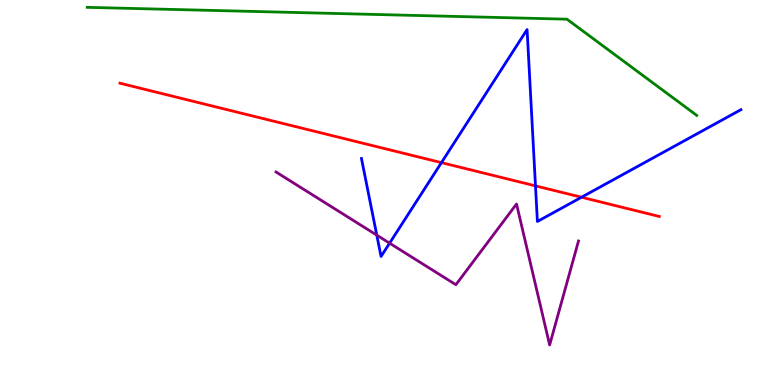[{'lines': ['blue', 'red'], 'intersections': [{'x': 5.7, 'y': 5.78}, {'x': 6.91, 'y': 5.17}, {'x': 7.5, 'y': 4.88}]}, {'lines': ['green', 'red'], 'intersections': []}, {'lines': ['purple', 'red'], 'intersections': []}, {'lines': ['blue', 'green'], 'intersections': []}, {'lines': ['blue', 'purple'], 'intersections': [{'x': 4.86, 'y': 3.89}, {'x': 5.03, 'y': 3.68}]}, {'lines': ['green', 'purple'], 'intersections': []}]